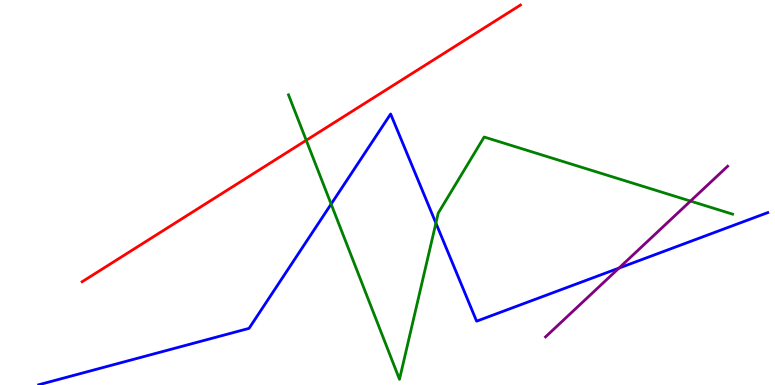[{'lines': ['blue', 'red'], 'intersections': []}, {'lines': ['green', 'red'], 'intersections': [{'x': 3.95, 'y': 6.36}]}, {'lines': ['purple', 'red'], 'intersections': []}, {'lines': ['blue', 'green'], 'intersections': [{'x': 4.27, 'y': 4.7}, {'x': 5.62, 'y': 4.21}]}, {'lines': ['blue', 'purple'], 'intersections': [{'x': 7.99, 'y': 3.04}]}, {'lines': ['green', 'purple'], 'intersections': [{'x': 8.91, 'y': 4.78}]}]